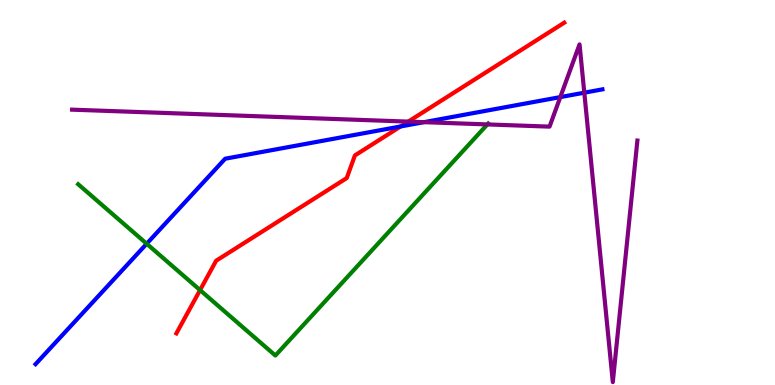[{'lines': ['blue', 'red'], 'intersections': [{'x': 5.17, 'y': 6.72}]}, {'lines': ['green', 'red'], 'intersections': [{'x': 2.58, 'y': 2.47}]}, {'lines': ['purple', 'red'], 'intersections': [{'x': 5.27, 'y': 6.84}]}, {'lines': ['blue', 'green'], 'intersections': [{'x': 1.89, 'y': 3.67}]}, {'lines': ['blue', 'purple'], 'intersections': [{'x': 5.47, 'y': 6.83}, {'x': 7.23, 'y': 7.48}, {'x': 7.54, 'y': 7.59}]}, {'lines': ['green', 'purple'], 'intersections': [{'x': 6.29, 'y': 6.77}]}]